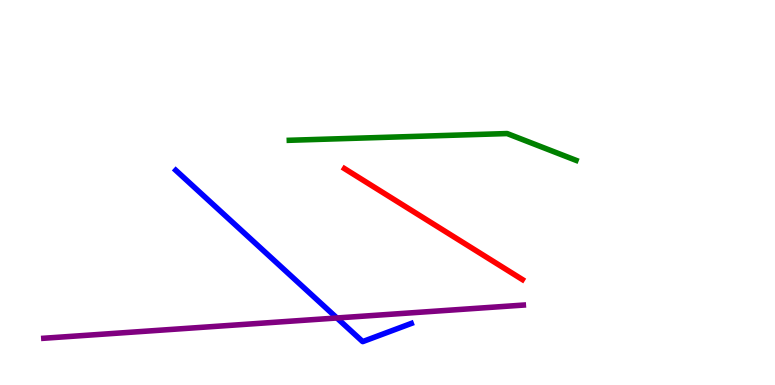[{'lines': ['blue', 'red'], 'intersections': []}, {'lines': ['green', 'red'], 'intersections': []}, {'lines': ['purple', 'red'], 'intersections': []}, {'lines': ['blue', 'green'], 'intersections': []}, {'lines': ['blue', 'purple'], 'intersections': [{'x': 4.35, 'y': 1.74}]}, {'lines': ['green', 'purple'], 'intersections': []}]